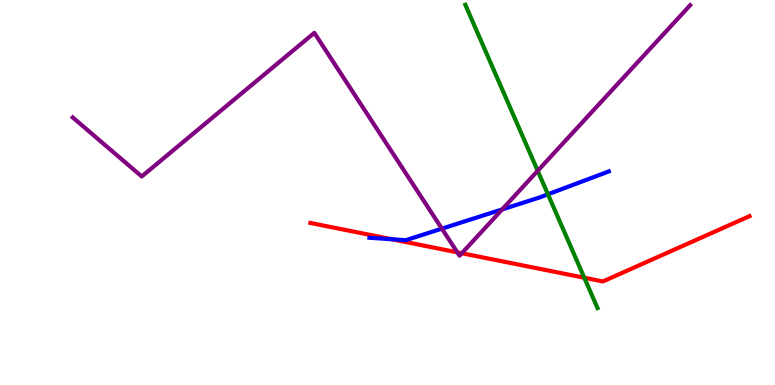[{'lines': ['blue', 'red'], 'intersections': [{'x': 5.06, 'y': 3.79}]}, {'lines': ['green', 'red'], 'intersections': [{'x': 7.54, 'y': 2.79}]}, {'lines': ['purple', 'red'], 'intersections': [{'x': 5.9, 'y': 3.45}, {'x': 5.96, 'y': 3.42}]}, {'lines': ['blue', 'green'], 'intersections': [{'x': 7.07, 'y': 4.95}]}, {'lines': ['blue', 'purple'], 'intersections': [{'x': 5.7, 'y': 4.06}, {'x': 6.48, 'y': 4.56}]}, {'lines': ['green', 'purple'], 'intersections': [{'x': 6.94, 'y': 5.56}]}]